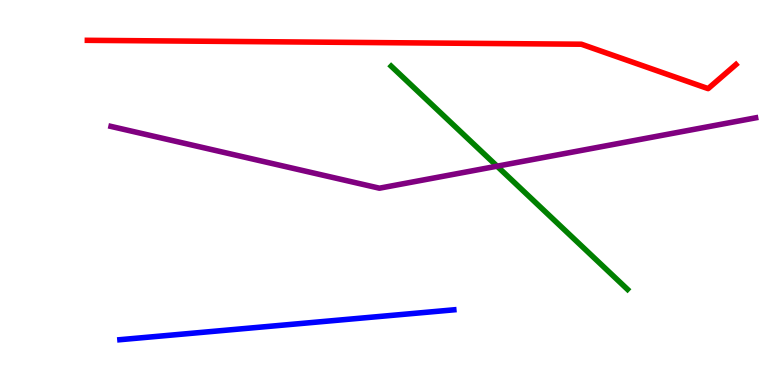[{'lines': ['blue', 'red'], 'intersections': []}, {'lines': ['green', 'red'], 'intersections': []}, {'lines': ['purple', 'red'], 'intersections': []}, {'lines': ['blue', 'green'], 'intersections': []}, {'lines': ['blue', 'purple'], 'intersections': []}, {'lines': ['green', 'purple'], 'intersections': [{'x': 6.41, 'y': 5.68}]}]